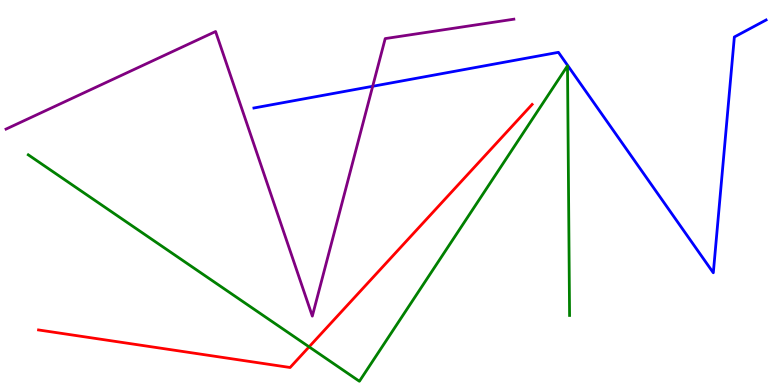[{'lines': ['blue', 'red'], 'intersections': []}, {'lines': ['green', 'red'], 'intersections': [{'x': 3.99, 'y': 0.991}]}, {'lines': ['purple', 'red'], 'intersections': []}, {'lines': ['blue', 'green'], 'intersections': []}, {'lines': ['blue', 'purple'], 'intersections': [{'x': 4.81, 'y': 7.76}]}, {'lines': ['green', 'purple'], 'intersections': []}]